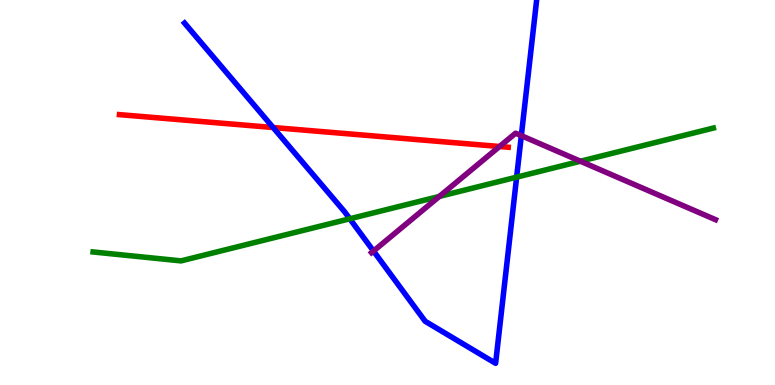[{'lines': ['blue', 'red'], 'intersections': [{'x': 3.52, 'y': 6.69}]}, {'lines': ['green', 'red'], 'intersections': []}, {'lines': ['purple', 'red'], 'intersections': [{'x': 6.45, 'y': 6.19}]}, {'lines': ['blue', 'green'], 'intersections': [{'x': 4.51, 'y': 4.32}, {'x': 6.67, 'y': 5.4}]}, {'lines': ['blue', 'purple'], 'intersections': [{'x': 4.82, 'y': 3.48}, {'x': 6.73, 'y': 6.48}]}, {'lines': ['green', 'purple'], 'intersections': [{'x': 5.67, 'y': 4.9}, {'x': 7.49, 'y': 5.81}]}]